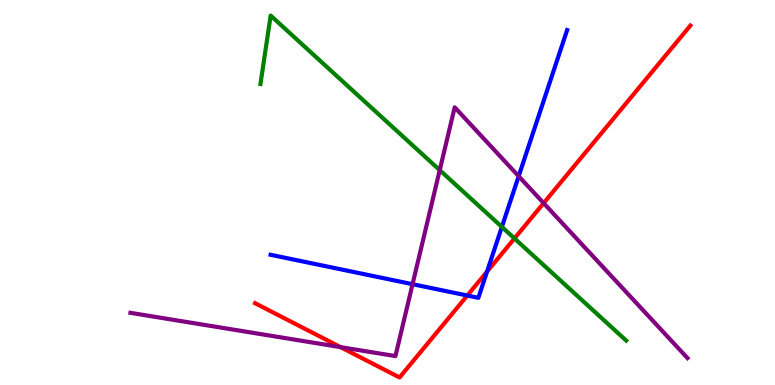[{'lines': ['blue', 'red'], 'intersections': [{'x': 6.03, 'y': 2.32}, {'x': 6.28, 'y': 2.95}]}, {'lines': ['green', 'red'], 'intersections': [{'x': 6.64, 'y': 3.81}]}, {'lines': ['purple', 'red'], 'intersections': [{'x': 4.39, 'y': 0.984}, {'x': 7.01, 'y': 4.72}]}, {'lines': ['blue', 'green'], 'intersections': [{'x': 6.48, 'y': 4.11}]}, {'lines': ['blue', 'purple'], 'intersections': [{'x': 5.32, 'y': 2.62}, {'x': 6.69, 'y': 5.42}]}, {'lines': ['green', 'purple'], 'intersections': [{'x': 5.67, 'y': 5.58}]}]